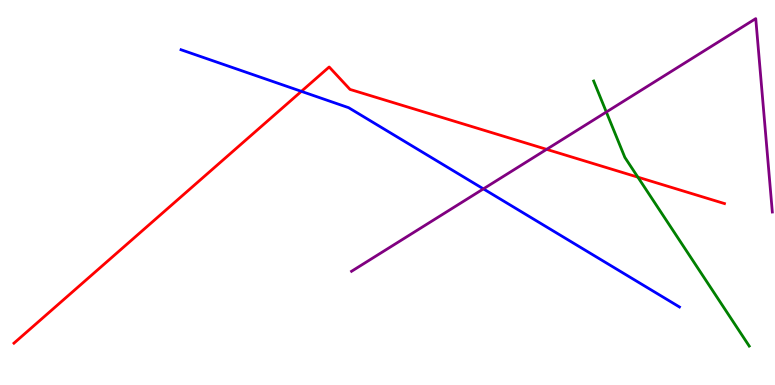[{'lines': ['blue', 'red'], 'intersections': [{'x': 3.89, 'y': 7.63}]}, {'lines': ['green', 'red'], 'intersections': [{'x': 8.23, 'y': 5.4}]}, {'lines': ['purple', 'red'], 'intersections': [{'x': 7.05, 'y': 6.12}]}, {'lines': ['blue', 'green'], 'intersections': []}, {'lines': ['blue', 'purple'], 'intersections': [{'x': 6.24, 'y': 5.09}]}, {'lines': ['green', 'purple'], 'intersections': [{'x': 7.82, 'y': 7.09}]}]